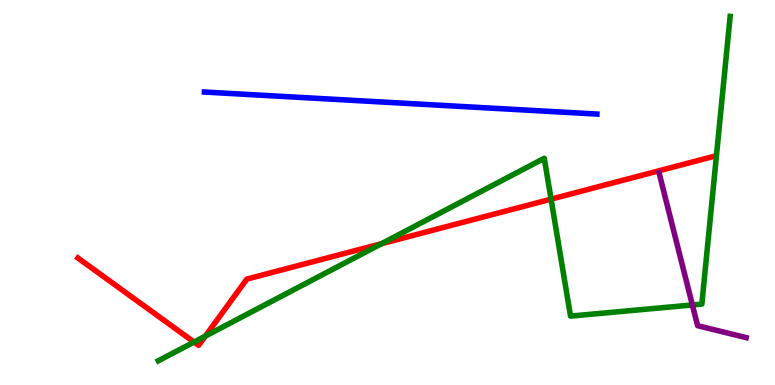[{'lines': ['blue', 'red'], 'intersections': []}, {'lines': ['green', 'red'], 'intersections': [{'x': 2.5, 'y': 1.12}, {'x': 2.65, 'y': 1.27}, {'x': 4.92, 'y': 3.67}, {'x': 7.11, 'y': 4.83}]}, {'lines': ['purple', 'red'], 'intersections': []}, {'lines': ['blue', 'green'], 'intersections': []}, {'lines': ['blue', 'purple'], 'intersections': []}, {'lines': ['green', 'purple'], 'intersections': [{'x': 8.93, 'y': 2.08}]}]